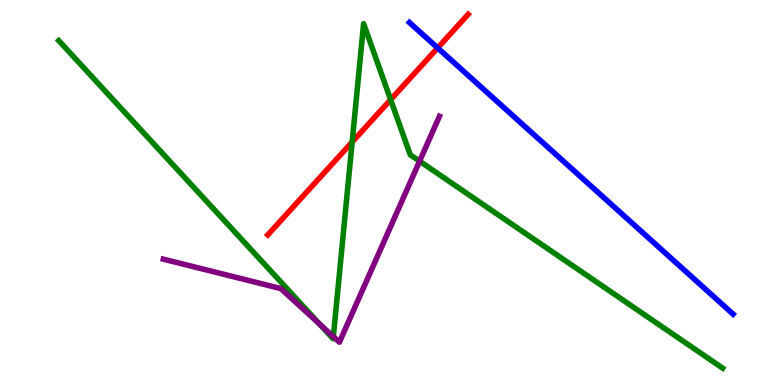[{'lines': ['blue', 'red'], 'intersections': [{'x': 5.65, 'y': 8.76}]}, {'lines': ['green', 'red'], 'intersections': [{'x': 4.54, 'y': 6.31}, {'x': 5.04, 'y': 7.41}]}, {'lines': ['purple', 'red'], 'intersections': []}, {'lines': ['blue', 'green'], 'intersections': []}, {'lines': ['blue', 'purple'], 'intersections': []}, {'lines': ['green', 'purple'], 'intersections': [{'x': 4.12, 'y': 1.58}, {'x': 4.3, 'y': 1.26}, {'x': 5.41, 'y': 5.81}]}]